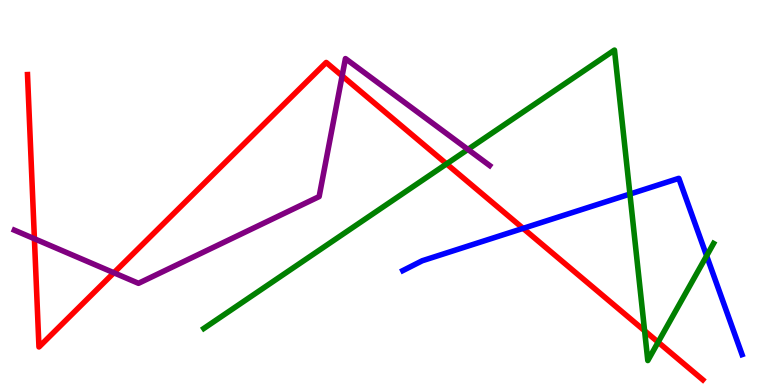[{'lines': ['blue', 'red'], 'intersections': [{'x': 6.75, 'y': 4.07}]}, {'lines': ['green', 'red'], 'intersections': [{'x': 5.76, 'y': 5.74}, {'x': 8.32, 'y': 1.41}, {'x': 8.49, 'y': 1.11}]}, {'lines': ['purple', 'red'], 'intersections': [{'x': 0.444, 'y': 3.8}, {'x': 1.47, 'y': 2.91}, {'x': 4.41, 'y': 8.03}]}, {'lines': ['blue', 'green'], 'intersections': [{'x': 8.13, 'y': 4.96}, {'x': 9.12, 'y': 3.36}]}, {'lines': ['blue', 'purple'], 'intersections': []}, {'lines': ['green', 'purple'], 'intersections': [{'x': 6.04, 'y': 6.12}]}]